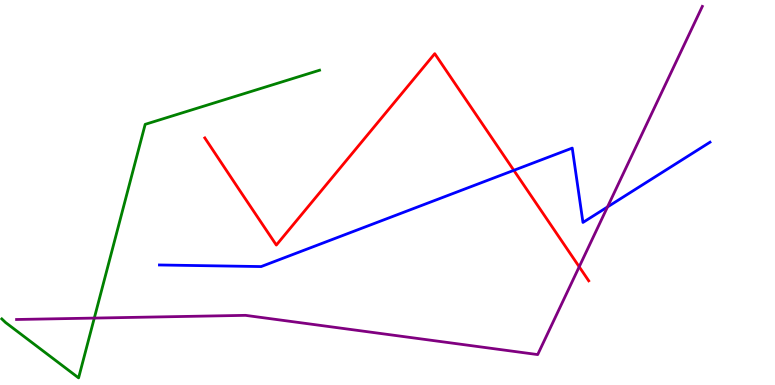[{'lines': ['blue', 'red'], 'intersections': [{'x': 6.63, 'y': 5.58}]}, {'lines': ['green', 'red'], 'intersections': []}, {'lines': ['purple', 'red'], 'intersections': [{'x': 7.47, 'y': 3.07}]}, {'lines': ['blue', 'green'], 'intersections': []}, {'lines': ['blue', 'purple'], 'intersections': [{'x': 7.84, 'y': 4.62}]}, {'lines': ['green', 'purple'], 'intersections': [{'x': 1.22, 'y': 1.74}]}]